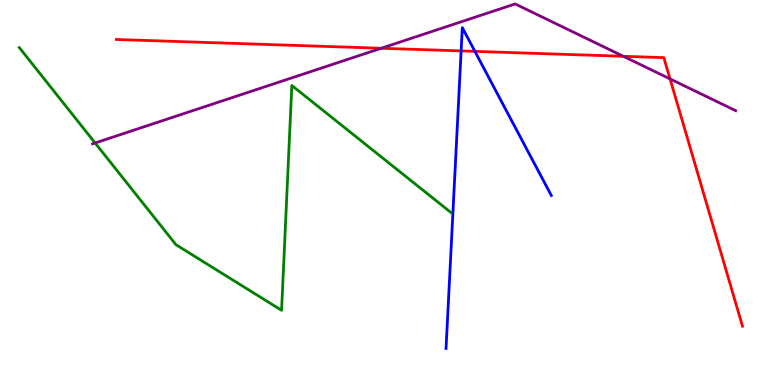[{'lines': ['blue', 'red'], 'intersections': [{'x': 5.95, 'y': 8.68}, {'x': 6.13, 'y': 8.67}]}, {'lines': ['green', 'red'], 'intersections': []}, {'lines': ['purple', 'red'], 'intersections': [{'x': 4.92, 'y': 8.75}, {'x': 8.04, 'y': 8.54}, {'x': 8.65, 'y': 7.95}]}, {'lines': ['blue', 'green'], 'intersections': []}, {'lines': ['blue', 'purple'], 'intersections': []}, {'lines': ['green', 'purple'], 'intersections': [{'x': 1.23, 'y': 6.29}]}]